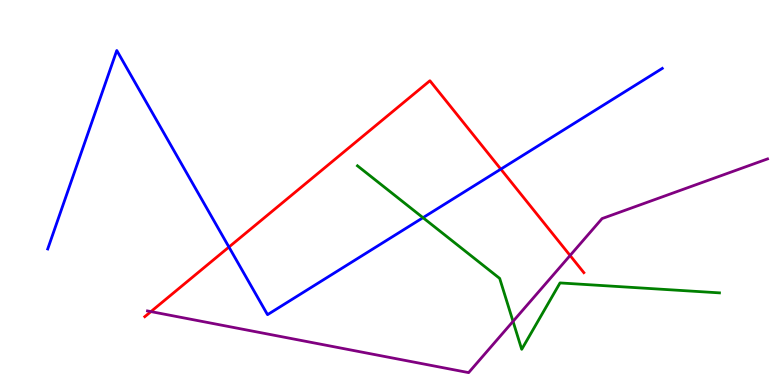[{'lines': ['blue', 'red'], 'intersections': [{'x': 2.95, 'y': 3.58}, {'x': 6.46, 'y': 5.61}]}, {'lines': ['green', 'red'], 'intersections': []}, {'lines': ['purple', 'red'], 'intersections': [{'x': 1.95, 'y': 1.91}, {'x': 7.36, 'y': 3.36}]}, {'lines': ['blue', 'green'], 'intersections': [{'x': 5.46, 'y': 4.35}]}, {'lines': ['blue', 'purple'], 'intersections': []}, {'lines': ['green', 'purple'], 'intersections': [{'x': 6.62, 'y': 1.65}]}]